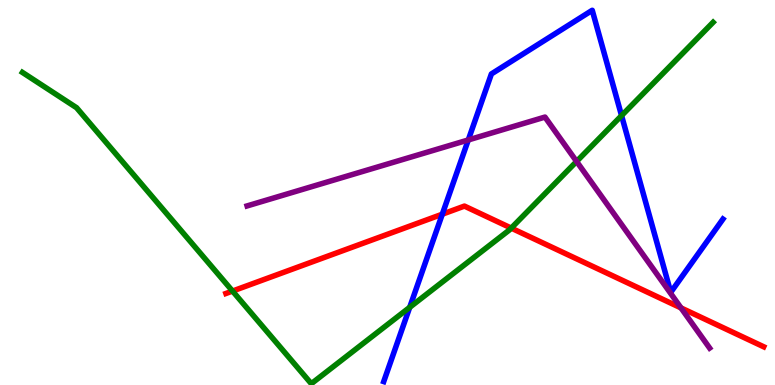[{'lines': ['blue', 'red'], 'intersections': [{'x': 5.71, 'y': 4.44}]}, {'lines': ['green', 'red'], 'intersections': [{'x': 3.0, 'y': 2.44}, {'x': 6.6, 'y': 4.08}]}, {'lines': ['purple', 'red'], 'intersections': [{'x': 8.79, 'y': 2.0}]}, {'lines': ['blue', 'green'], 'intersections': [{'x': 5.29, 'y': 2.02}, {'x': 8.02, 'y': 7.0}]}, {'lines': ['blue', 'purple'], 'intersections': [{'x': 6.04, 'y': 6.36}]}, {'lines': ['green', 'purple'], 'intersections': [{'x': 7.44, 'y': 5.81}]}]